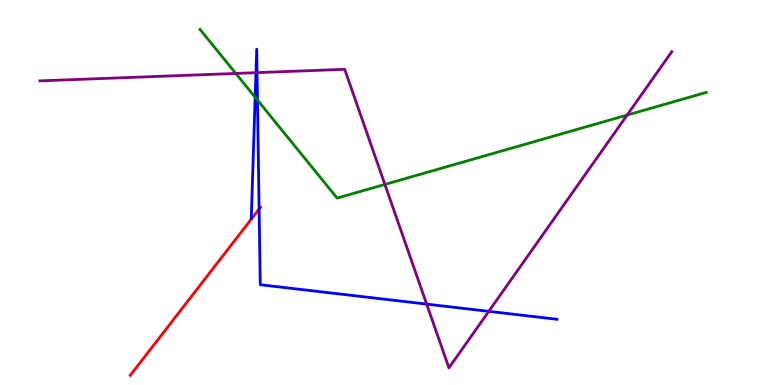[{'lines': ['blue', 'red'], 'intersections': [{'x': 3.34, 'y': 4.57}]}, {'lines': ['green', 'red'], 'intersections': []}, {'lines': ['purple', 'red'], 'intersections': []}, {'lines': ['blue', 'green'], 'intersections': [{'x': 3.29, 'y': 7.47}, {'x': 3.32, 'y': 7.4}]}, {'lines': ['blue', 'purple'], 'intersections': [{'x': 3.3, 'y': 8.11}, {'x': 3.32, 'y': 8.11}, {'x': 5.51, 'y': 2.1}, {'x': 6.31, 'y': 1.91}]}, {'lines': ['green', 'purple'], 'intersections': [{'x': 3.04, 'y': 8.09}, {'x': 4.97, 'y': 5.21}, {'x': 8.09, 'y': 7.01}]}]